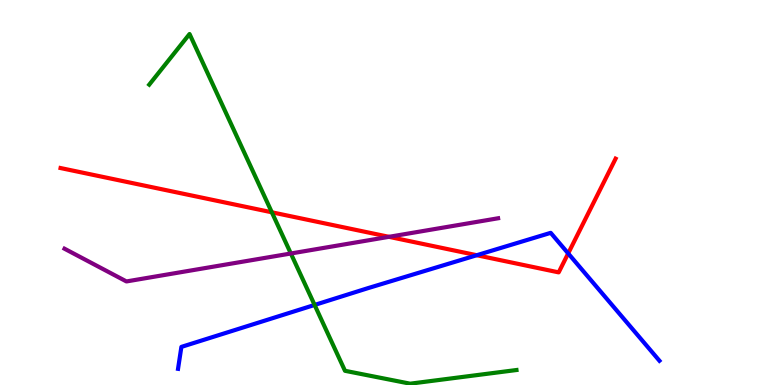[{'lines': ['blue', 'red'], 'intersections': [{'x': 6.15, 'y': 3.37}, {'x': 7.33, 'y': 3.42}]}, {'lines': ['green', 'red'], 'intersections': [{'x': 3.51, 'y': 4.49}]}, {'lines': ['purple', 'red'], 'intersections': [{'x': 5.02, 'y': 3.85}]}, {'lines': ['blue', 'green'], 'intersections': [{'x': 4.06, 'y': 2.08}]}, {'lines': ['blue', 'purple'], 'intersections': []}, {'lines': ['green', 'purple'], 'intersections': [{'x': 3.75, 'y': 3.42}]}]